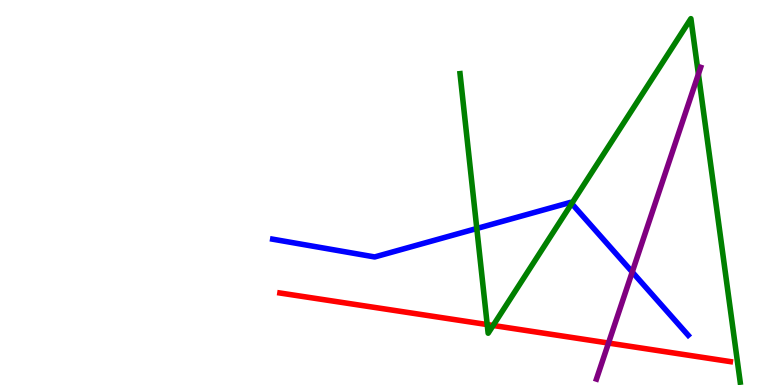[{'lines': ['blue', 'red'], 'intersections': []}, {'lines': ['green', 'red'], 'intersections': [{'x': 6.29, 'y': 1.57}, {'x': 6.36, 'y': 1.55}]}, {'lines': ['purple', 'red'], 'intersections': [{'x': 7.85, 'y': 1.09}]}, {'lines': ['blue', 'green'], 'intersections': [{'x': 6.15, 'y': 4.07}, {'x': 7.38, 'y': 4.71}]}, {'lines': ['blue', 'purple'], 'intersections': [{'x': 8.16, 'y': 2.93}]}, {'lines': ['green', 'purple'], 'intersections': [{'x': 9.01, 'y': 8.07}]}]